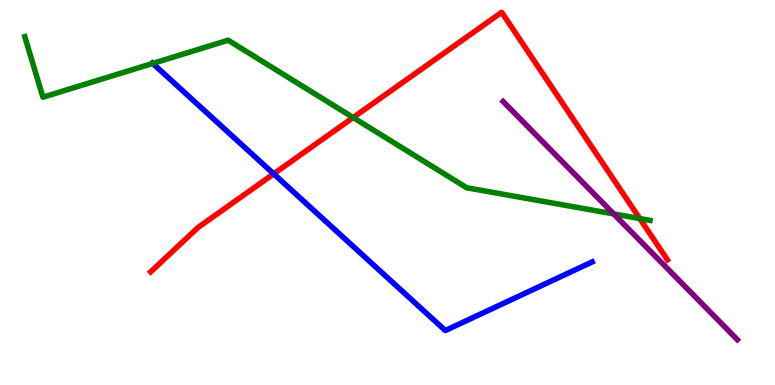[{'lines': ['blue', 'red'], 'intersections': [{'x': 3.53, 'y': 5.48}]}, {'lines': ['green', 'red'], 'intersections': [{'x': 4.56, 'y': 6.95}, {'x': 8.26, 'y': 4.32}]}, {'lines': ['purple', 'red'], 'intersections': []}, {'lines': ['blue', 'green'], 'intersections': [{'x': 1.97, 'y': 8.35}]}, {'lines': ['blue', 'purple'], 'intersections': []}, {'lines': ['green', 'purple'], 'intersections': [{'x': 7.92, 'y': 4.44}]}]